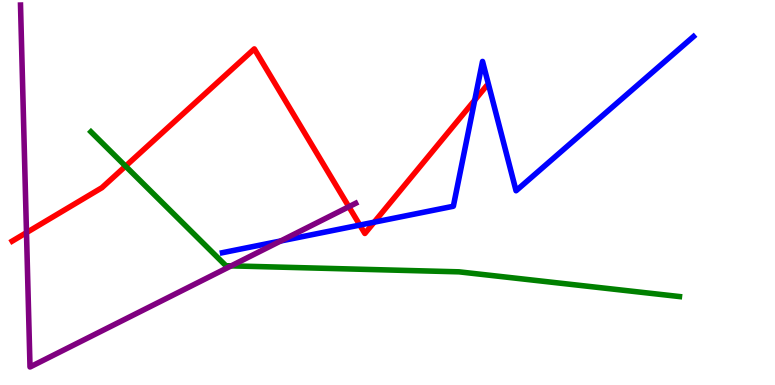[{'lines': ['blue', 'red'], 'intersections': [{'x': 4.64, 'y': 4.15}, {'x': 4.83, 'y': 4.23}, {'x': 6.13, 'y': 7.4}]}, {'lines': ['green', 'red'], 'intersections': [{'x': 1.62, 'y': 5.68}]}, {'lines': ['purple', 'red'], 'intersections': [{'x': 0.342, 'y': 3.96}, {'x': 4.5, 'y': 4.63}]}, {'lines': ['blue', 'green'], 'intersections': []}, {'lines': ['blue', 'purple'], 'intersections': [{'x': 3.62, 'y': 3.74}]}, {'lines': ['green', 'purple'], 'intersections': [{'x': 2.98, 'y': 3.09}]}]